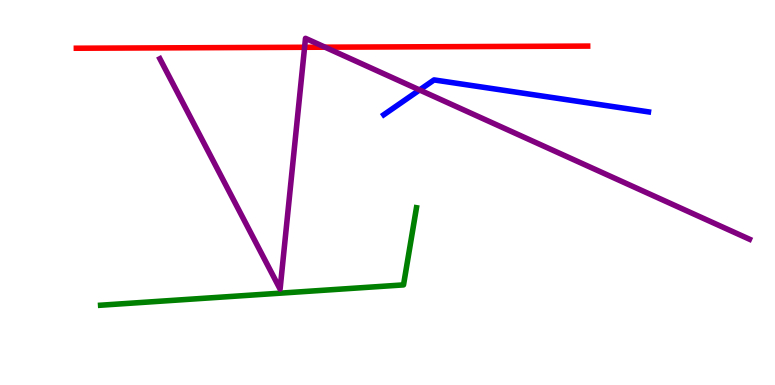[{'lines': ['blue', 'red'], 'intersections': []}, {'lines': ['green', 'red'], 'intersections': []}, {'lines': ['purple', 'red'], 'intersections': [{'x': 3.93, 'y': 8.77}, {'x': 4.19, 'y': 8.77}]}, {'lines': ['blue', 'green'], 'intersections': []}, {'lines': ['blue', 'purple'], 'intersections': [{'x': 5.41, 'y': 7.66}]}, {'lines': ['green', 'purple'], 'intersections': []}]